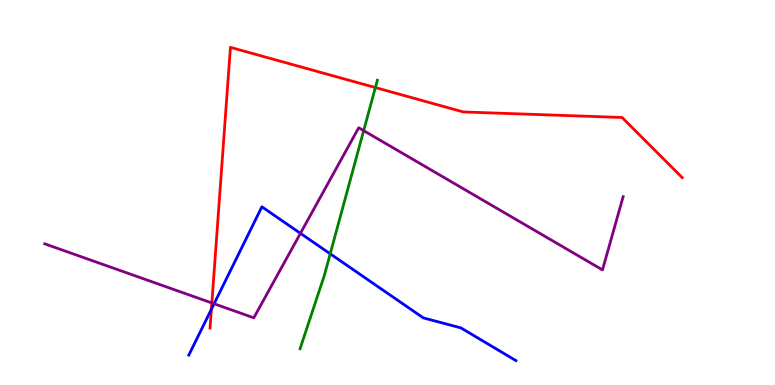[{'lines': ['blue', 'red'], 'intersections': [{'x': 2.73, 'y': 1.97}]}, {'lines': ['green', 'red'], 'intersections': [{'x': 4.84, 'y': 7.73}]}, {'lines': ['purple', 'red'], 'intersections': [{'x': 2.73, 'y': 2.13}]}, {'lines': ['blue', 'green'], 'intersections': [{'x': 4.26, 'y': 3.41}]}, {'lines': ['blue', 'purple'], 'intersections': [{'x': 2.76, 'y': 2.11}, {'x': 3.88, 'y': 3.94}]}, {'lines': ['green', 'purple'], 'intersections': [{'x': 4.69, 'y': 6.61}]}]